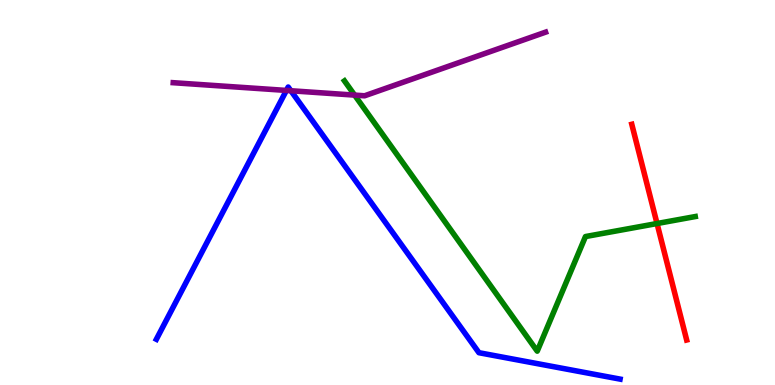[{'lines': ['blue', 'red'], 'intersections': []}, {'lines': ['green', 'red'], 'intersections': [{'x': 8.48, 'y': 4.19}]}, {'lines': ['purple', 'red'], 'intersections': []}, {'lines': ['blue', 'green'], 'intersections': []}, {'lines': ['blue', 'purple'], 'intersections': [{'x': 3.7, 'y': 7.65}, {'x': 3.75, 'y': 7.64}]}, {'lines': ['green', 'purple'], 'intersections': [{'x': 4.58, 'y': 7.53}]}]